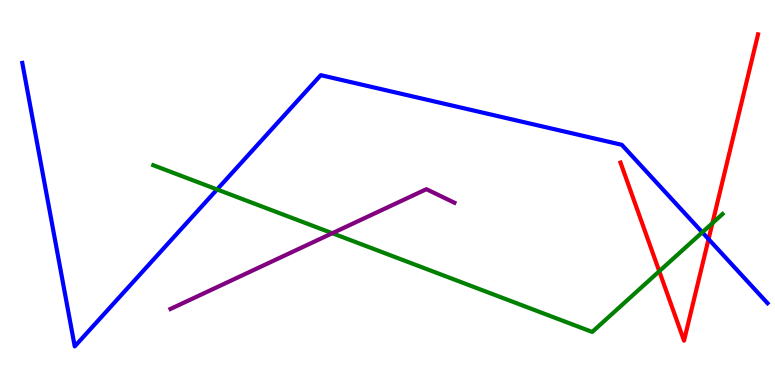[{'lines': ['blue', 'red'], 'intersections': [{'x': 9.14, 'y': 3.79}]}, {'lines': ['green', 'red'], 'intersections': [{'x': 8.51, 'y': 2.95}, {'x': 9.19, 'y': 4.2}]}, {'lines': ['purple', 'red'], 'intersections': []}, {'lines': ['blue', 'green'], 'intersections': [{'x': 2.8, 'y': 5.08}, {'x': 9.06, 'y': 3.97}]}, {'lines': ['blue', 'purple'], 'intersections': []}, {'lines': ['green', 'purple'], 'intersections': [{'x': 4.29, 'y': 3.94}]}]